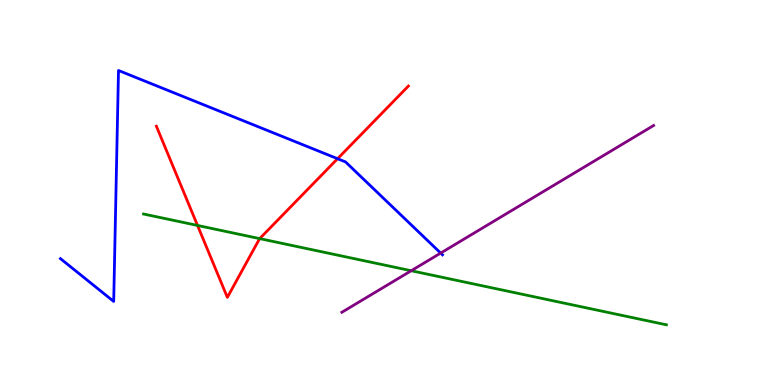[{'lines': ['blue', 'red'], 'intersections': [{'x': 4.36, 'y': 5.88}]}, {'lines': ['green', 'red'], 'intersections': [{'x': 2.55, 'y': 4.14}, {'x': 3.35, 'y': 3.8}]}, {'lines': ['purple', 'red'], 'intersections': []}, {'lines': ['blue', 'green'], 'intersections': []}, {'lines': ['blue', 'purple'], 'intersections': [{'x': 5.69, 'y': 3.43}]}, {'lines': ['green', 'purple'], 'intersections': [{'x': 5.31, 'y': 2.97}]}]